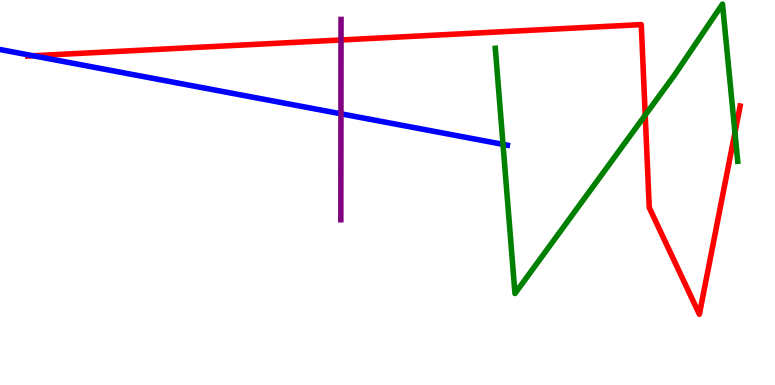[{'lines': ['blue', 'red'], 'intersections': [{'x': 0.427, 'y': 8.55}]}, {'lines': ['green', 'red'], 'intersections': [{'x': 8.33, 'y': 7.01}, {'x': 9.48, 'y': 6.56}]}, {'lines': ['purple', 'red'], 'intersections': [{'x': 4.4, 'y': 8.96}]}, {'lines': ['blue', 'green'], 'intersections': [{'x': 6.49, 'y': 6.25}]}, {'lines': ['blue', 'purple'], 'intersections': [{'x': 4.4, 'y': 7.04}]}, {'lines': ['green', 'purple'], 'intersections': []}]